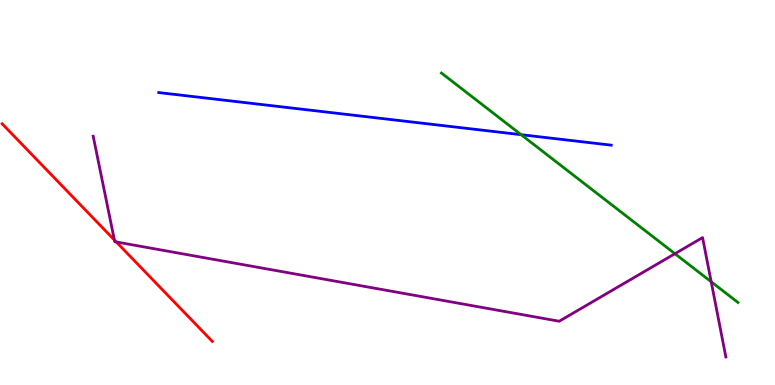[{'lines': ['blue', 'red'], 'intersections': []}, {'lines': ['green', 'red'], 'intersections': []}, {'lines': ['purple', 'red'], 'intersections': [{'x': 1.48, 'y': 3.77}, {'x': 1.5, 'y': 3.72}]}, {'lines': ['blue', 'green'], 'intersections': [{'x': 6.72, 'y': 6.5}]}, {'lines': ['blue', 'purple'], 'intersections': []}, {'lines': ['green', 'purple'], 'intersections': [{'x': 8.71, 'y': 3.41}, {'x': 9.18, 'y': 2.68}]}]